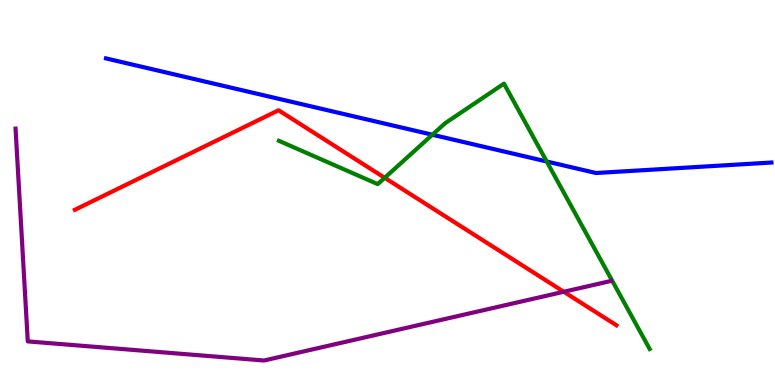[{'lines': ['blue', 'red'], 'intersections': []}, {'lines': ['green', 'red'], 'intersections': [{'x': 4.96, 'y': 5.38}]}, {'lines': ['purple', 'red'], 'intersections': [{'x': 7.27, 'y': 2.42}]}, {'lines': ['blue', 'green'], 'intersections': [{'x': 5.58, 'y': 6.5}, {'x': 7.05, 'y': 5.81}]}, {'lines': ['blue', 'purple'], 'intersections': []}, {'lines': ['green', 'purple'], 'intersections': []}]